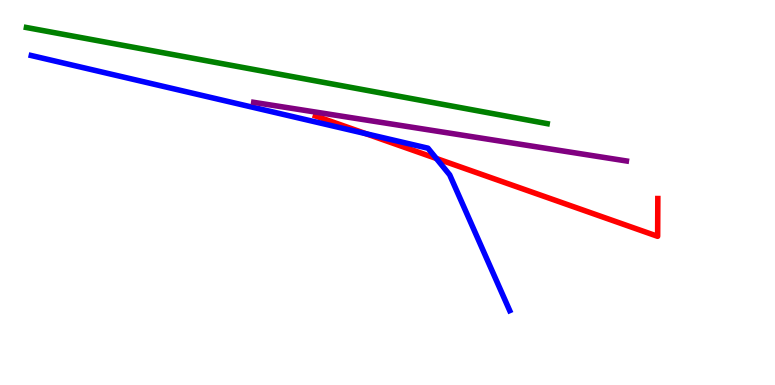[{'lines': ['blue', 'red'], 'intersections': [{'x': 4.72, 'y': 6.53}, {'x': 5.63, 'y': 5.88}]}, {'lines': ['green', 'red'], 'intersections': []}, {'lines': ['purple', 'red'], 'intersections': []}, {'lines': ['blue', 'green'], 'intersections': []}, {'lines': ['blue', 'purple'], 'intersections': []}, {'lines': ['green', 'purple'], 'intersections': []}]